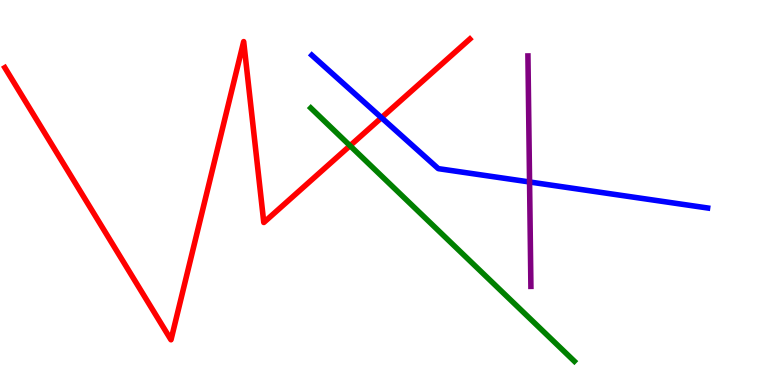[{'lines': ['blue', 'red'], 'intersections': [{'x': 4.92, 'y': 6.94}]}, {'lines': ['green', 'red'], 'intersections': [{'x': 4.52, 'y': 6.22}]}, {'lines': ['purple', 'red'], 'intersections': []}, {'lines': ['blue', 'green'], 'intersections': []}, {'lines': ['blue', 'purple'], 'intersections': [{'x': 6.83, 'y': 5.27}]}, {'lines': ['green', 'purple'], 'intersections': []}]